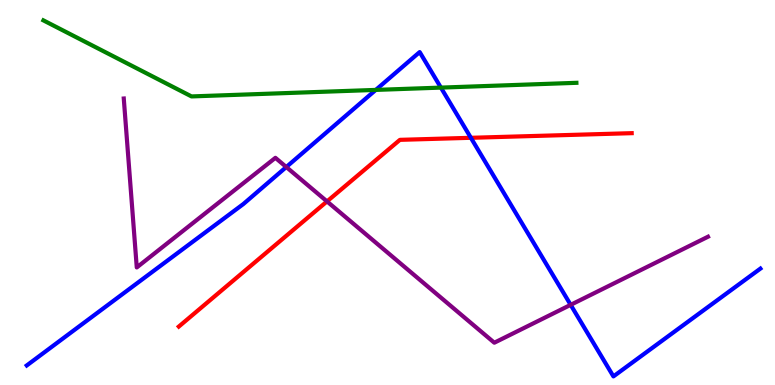[{'lines': ['blue', 'red'], 'intersections': [{'x': 6.08, 'y': 6.42}]}, {'lines': ['green', 'red'], 'intersections': []}, {'lines': ['purple', 'red'], 'intersections': [{'x': 4.22, 'y': 4.77}]}, {'lines': ['blue', 'green'], 'intersections': [{'x': 4.85, 'y': 7.66}, {'x': 5.69, 'y': 7.72}]}, {'lines': ['blue', 'purple'], 'intersections': [{'x': 3.69, 'y': 5.66}, {'x': 7.36, 'y': 2.08}]}, {'lines': ['green', 'purple'], 'intersections': []}]